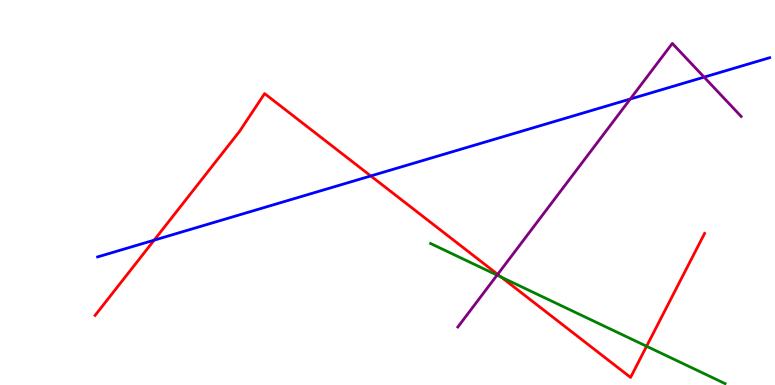[{'lines': ['blue', 'red'], 'intersections': [{'x': 1.99, 'y': 3.76}, {'x': 4.78, 'y': 5.43}]}, {'lines': ['green', 'red'], 'intersections': [{'x': 6.47, 'y': 2.8}, {'x': 8.34, 'y': 1.01}]}, {'lines': ['purple', 'red'], 'intersections': [{'x': 6.42, 'y': 2.87}]}, {'lines': ['blue', 'green'], 'intersections': []}, {'lines': ['blue', 'purple'], 'intersections': [{'x': 8.13, 'y': 7.43}, {'x': 9.09, 'y': 8.0}]}, {'lines': ['green', 'purple'], 'intersections': [{'x': 6.41, 'y': 2.85}]}]